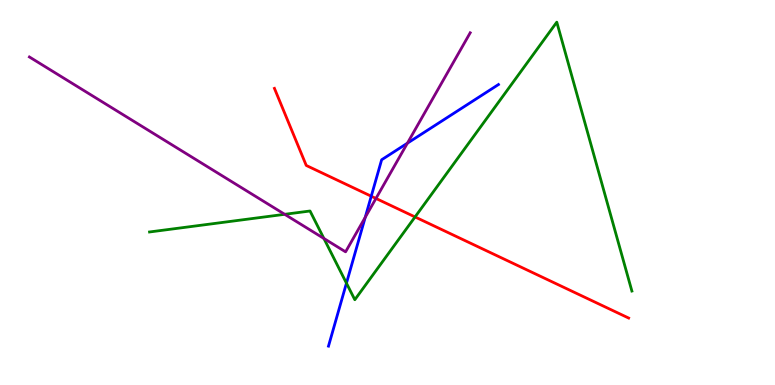[{'lines': ['blue', 'red'], 'intersections': [{'x': 4.79, 'y': 4.9}]}, {'lines': ['green', 'red'], 'intersections': [{'x': 5.36, 'y': 4.36}]}, {'lines': ['purple', 'red'], 'intersections': [{'x': 4.85, 'y': 4.85}]}, {'lines': ['blue', 'green'], 'intersections': [{'x': 4.47, 'y': 2.65}]}, {'lines': ['blue', 'purple'], 'intersections': [{'x': 4.71, 'y': 4.36}, {'x': 5.26, 'y': 6.28}]}, {'lines': ['green', 'purple'], 'intersections': [{'x': 3.67, 'y': 4.43}, {'x': 4.18, 'y': 3.81}]}]